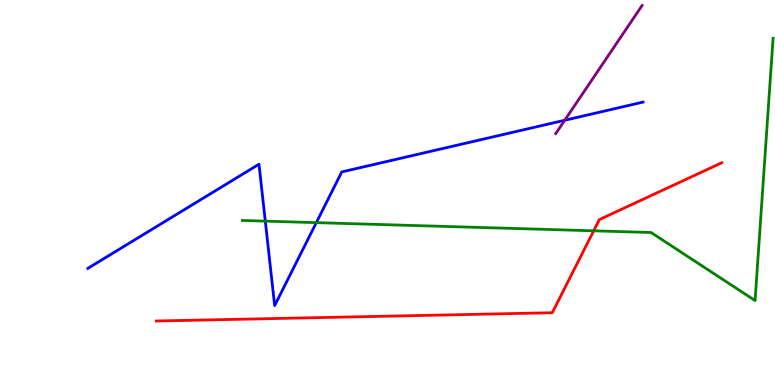[{'lines': ['blue', 'red'], 'intersections': []}, {'lines': ['green', 'red'], 'intersections': [{'x': 7.66, 'y': 4.0}]}, {'lines': ['purple', 'red'], 'intersections': []}, {'lines': ['blue', 'green'], 'intersections': [{'x': 3.42, 'y': 4.26}, {'x': 4.08, 'y': 4.22}]}, {'lines': ['blue', 'purple'], 'intersections': [{'x': 7.29, 'y': 6.88}]}, {'lines': ['green', 'purple'], 'intersections': []}]